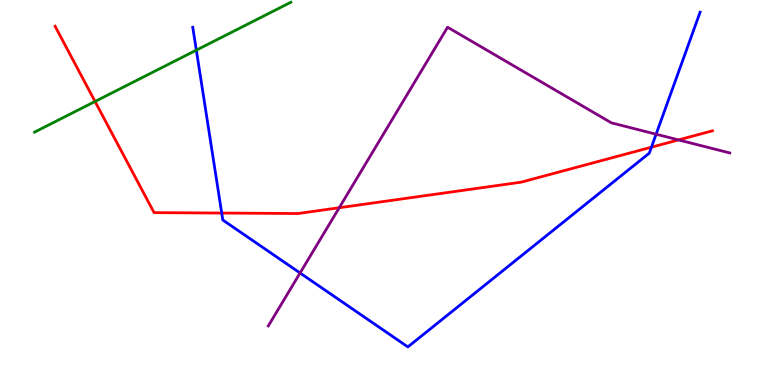[{'lines': ['blue', 'red'], 'intersections': [{'x': 2.86, 'y': 4.47}, {'x': 8.41, 'y': 6.18}]}, {'lines': ['green', 'red'], 'intersections': [{'x': 1.23, 'y': 7.36}]}, {'lines': ['purple', 'red'], 'intersections': [{'x': 4.38, 'y': 4.6}, {'x': 8.76, 'y': 6.37}]}, {'lines': ['blue', 'green'], 'intersections': [{'x': 2.53, 'y': 8.7}]}, {'lines': ['blue', 'purple'], 'intersections': [{'x': 3.87, 'y': 2.91}, {'x': 8.47, 'y': 6.51}]}, {'lines': ['green', 'purple'], 'intersections': []}]